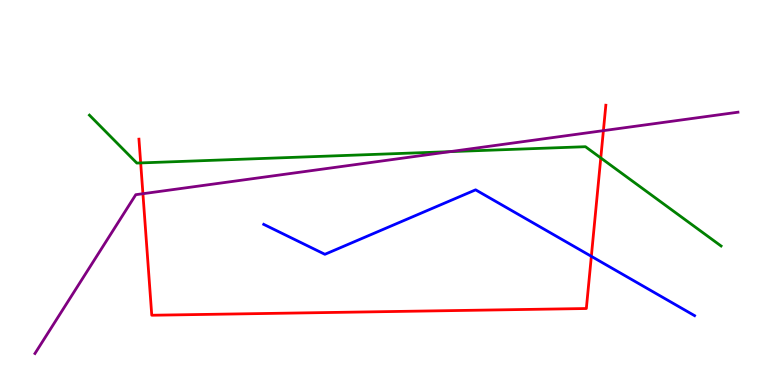[{'lines': ['blue', 'red'], 'intersections': [{'x': 7.63, 'y': 3.34}]}, {'lines': ['green', 'red'], 'intersections': [{'x': 1.82, 'y': 5.77}, {'x': 7.75, 'y': 5.9}]}, {'lines': ['purple', 'red'], 'intersections': [{'x': 1.84, 'y': 4.97}, {'x': 7.79, 'y': 6.61}]}, {'lines': ['blue', 'green'], 'intersections': []}, {'lines': ['blue', 'purple'], 'intersections': []}, {'lines': ['green', 'purple'], 'intersections': [{'x': 5.81, 'y': 6.06}]}]